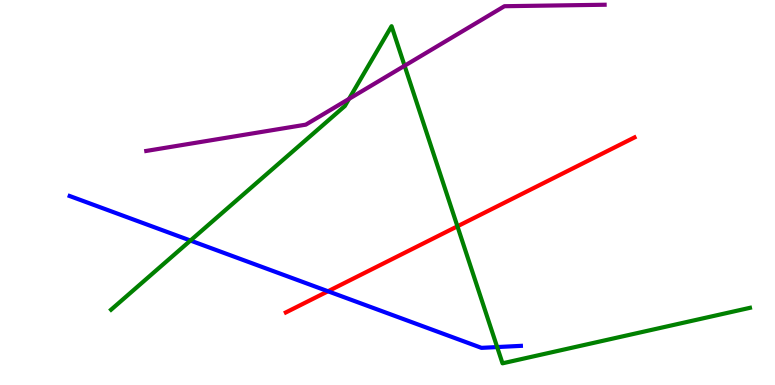[{'lines': ['blue', 'red'], 'intersections': [{'x': 4.23, 'y': 2.43}]}, {'lines': ['green', 'red'], 'intersections': [{'x': 5.9, 'y': 4.12}]}, {'lines': ['purple', 'red'], 'intersections': []}, {'lines': ['blue', 'green'], 'intersections': [{'x': 2.46, 'y': 3.75}, {'x': 6.41, 'y': 0.985}]}, {'lines': ['blue', 'purple'], 'intersections': []}, {'lines': ['green', 'purple'], 'intersections': [{'x': 4.5, 'y': 7.43}, {'x': 5.22, 'y': 8.29}]}]